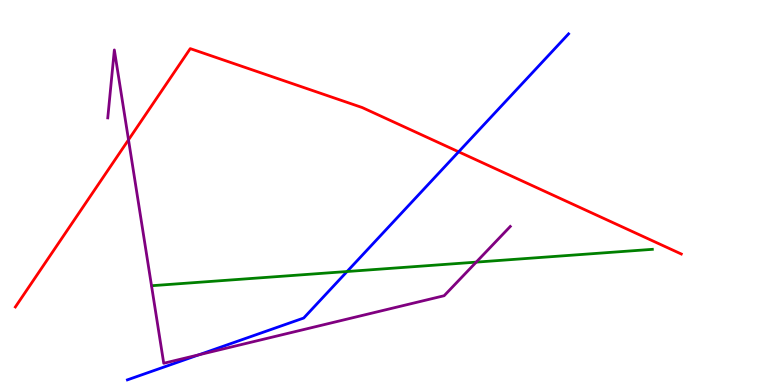[{'lines': ['blue', 'red'], 'intersections': [{'x': 5.92, 'y': 6.06}]}, {'lines': ['green', 'red'], 'intersections': []}, {'lines': ['purple', 'red'], 'intersections': [{'x': 1.66, 'y': 6.37}]}, {'lines': ['blue', 'green'], 'intersections': [{'x': 4.48, 'y': 2.95}]}, {'lines': ['blue', 'purple'], 'intersections': [{'x': 2.57, 'y': 0.784}]}, {'lines': ['green', 'purple'], 'intersections': [{'x': 6.14, 'y': 3.19}]}]